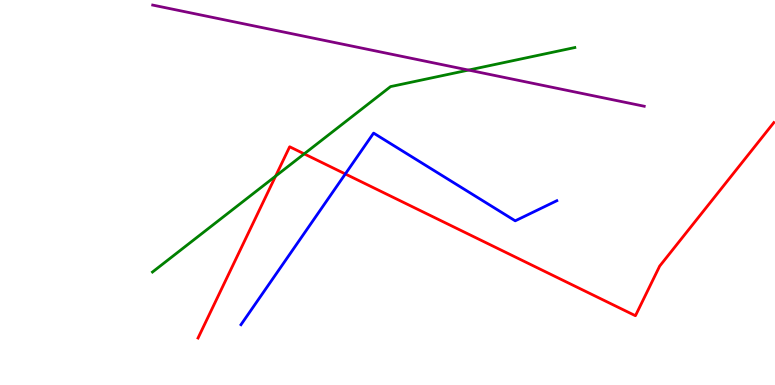[{'lines': ['blue', 'red'], 'intersections': [{'x': 4.46, 'y': 5.48}]}, {'lines': ['green', 'red'], 'intersections': [{'x': 3.56, 'y': 5.42}, {'x': 3.93, 'y': 6.0}]}, {'lines': ['purple', 'red'], 'intersections': []}, {'lines': ['blue', 'green'], 'intersections': []}, {'lines': ['blue', 'purple'], 'intersections': []}, {'lines': ['green', 'purple'], 'intersections': [{'x': 6.05, 'y': 8.18}]}]